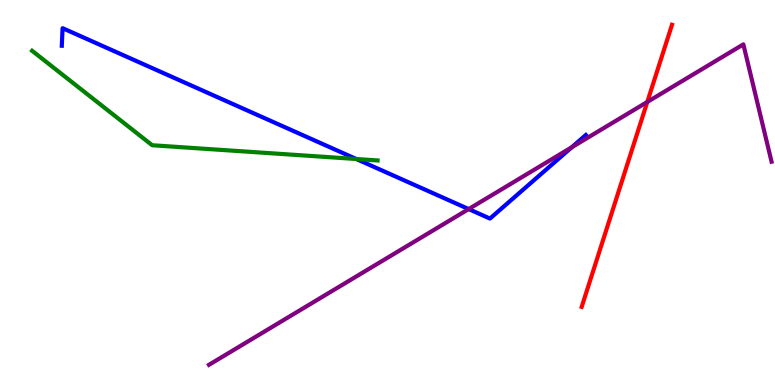[{'lines': ['blue', 'red'], 'intersections': []}, {'lines': ['green', 'red'], 'intersections': []}, {'lines': ['purple', 'red'], 'intersections': [{'x': 8.35, 'y': 7.35}]}, {'lines': ['blue', 'green'], 'intersections': [{'x': 4.6, 'y': 5.87}]}, {'lines': ['blue', 'purple'], 'intersections': [{'x': 6.05, 'y': 4.57}, {'x': 7.38, 'y': 6.18}]}, {'lines': ['green', 'purple'], 'intersections': []}]